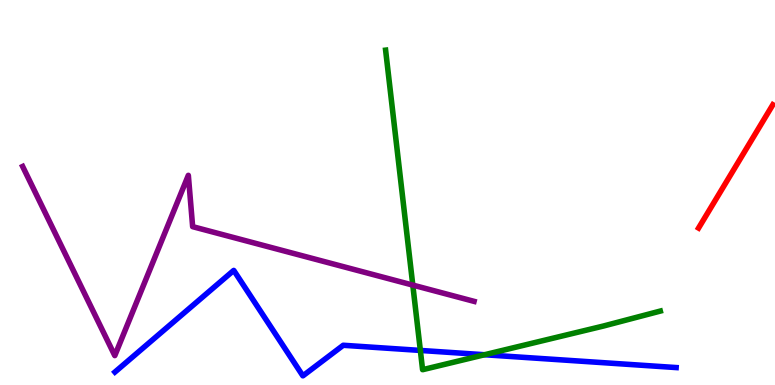[{'lines': ['blue', 'red'], 'intersections': []}, {'lines': ['green', 'red'], 'intersections': []}, {'lines': ['purple', 'red'], 'intersections': []}, {'lines': ['blue', 'green'], 'intersections': [{'x': 5.42, 'y': 0.898}, {'x': 6.25, 'y': 0.786}]}, {'lines': ['blue', 'purple'], 'intersections': []}, {'lines': ['green', 'purple'], 'intersections': [{'x': 5.33, 'y': 2.6}]}]